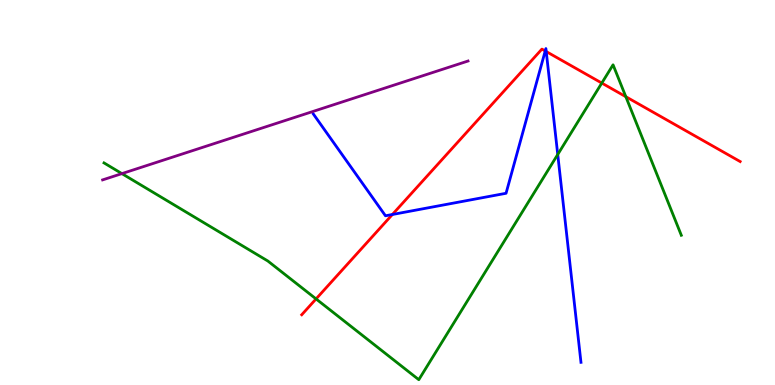[{'lines': ['blue', 'red'], 'intersections': [{'x': 5.06, 'y': 4.43}, {'x': 7.04, 'y': 8.68}, {'x': 7.05, 'y': 8.66}]}, {'lines': ['green', 'red'], 'intersections': [{'x': 4.08, 'y': 2.24}, {'x': 7.77, 'y': 7.84}, {'x': 8.08, 'y': 7.49}]}, {'lines': ['purple', 'red'], 'intersections': []}, {'lines': ['blue', 'green'], 'intersections': [{'x': 7.2, 'y': 5.99}]}, {'lines': ['blue', 'purple'], 'intersections': []}, {'lines': ['green', 'purple'], 'intersections': [{'x': 1.57, 'y': 5.49}]}]